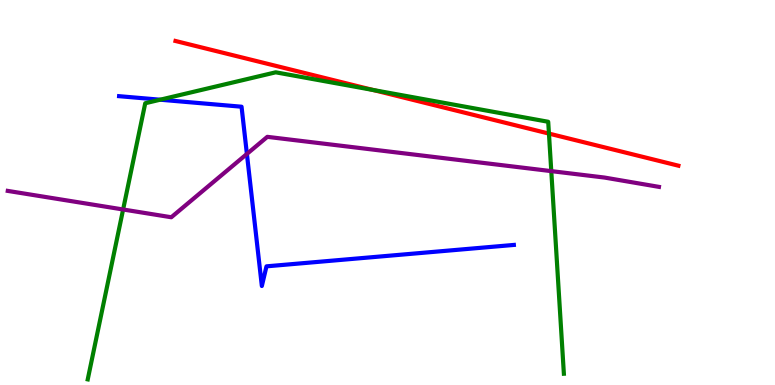[{'lines': ['blue', 'red'], 'intersections': []}, {'lines': ['green', 'red'], 'intersections': [{'x': 4.82, 'y': 7.66}, {'x': 7.08, 'y': 6.53}]}, {'lines': ['purple', 'red'], 'intersections': []}, {'lines': ['blue', 'green'], 'intersections': [{'x': 2.07, 'y': 7.41}]}, {'lines': ['blue', 'purple'], 'intersections': [{'x': 3.19, 'y': 6.0}]}, {'lines': ['green', 'purple'], 'intersections': [{'x': 1.59, 'y': 4.56}, {'x': 7.11, 'y': 5.56}]}]